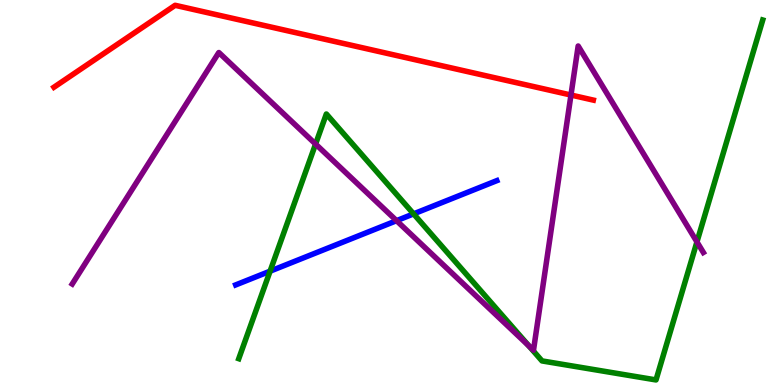[{'lines': ['blue', 'red'], 'intersections': []}, {'lines': ['green', 'red'], 'intersections': []}, {'lines': ['purple', 'red'], 'intersections': [{'x': 7.37, 'y': 7.53}]}, {'lines': ['blue', 'green'], 'intersections': [{'x': 3.48, 'y': 2.96}, {'x': 5.34, 'y': 4.44}]}, {'lines': ['blue', 'purple'], 'intersections': [{'x': 5.12, 'y': 4.27}]}, {'lines': ['green', 'purple'], 'intersections': [{'x': 4.07, 'y': 6.26}, {'x': 6.82, 'y': 1.02}, {'x': 8.99, 'y': 3.72}]}]